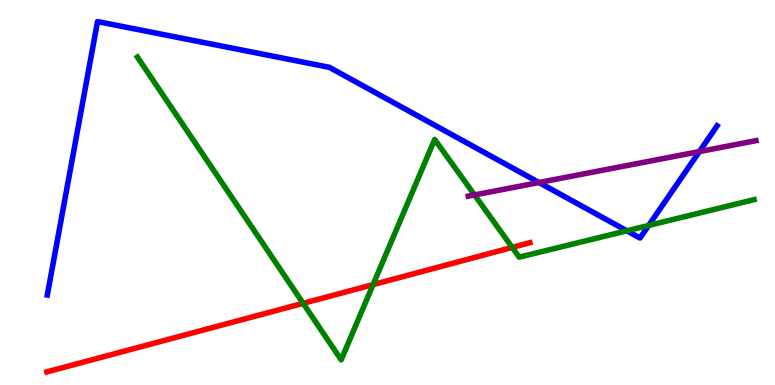[{'lines': ['blue', 'red'], 'intersections': []}, {'lines': ['green', 'red'], 'intersections': [{'x': 3.91, 'y': 2.12}, {'x': 4.81, 'y': 2.61}, {'x': 6.61, 'y': 3.57}]}, {'lines': ['purple', 'red'], 'intersections': []}, {'lines': ['blue', 'green'], 'intersections': [{'x': 8.09, 'y': 4.01}, {'x': 8.37, 'y': 4.14}]}, {'lines': ['blue', 'purple'], 'intersections': [{'x': 6.95, 'y': 5.26}, {'x': 9.02, 'y': 6.06}]}, {'lines': ['green', 'purple'], 'intersections': [{'x': 6.12, 'y': 4.94}]}]